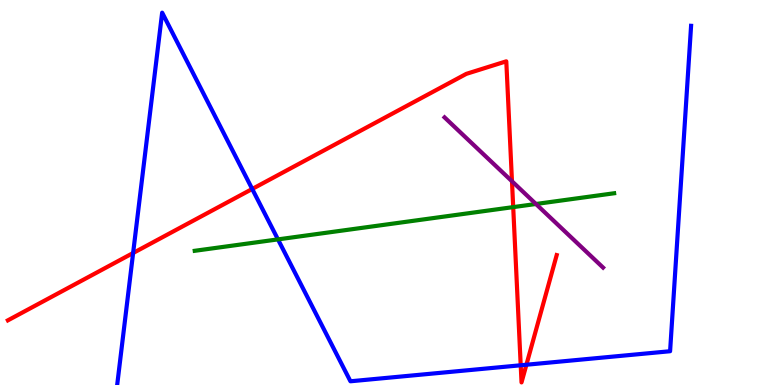[{'lines': ['blue', 'red'], 'intersections': [{'x': 1.72, 'y': 3.43}, {'x': 3.25, 'y': 5.09}, {'x': 6.72, 'y': 0.512}, {'x': 6.79, 'y': 0.526}]}, {'lines': ['green', 'red'], 'intersections': [{'x': 6.62, 'y': 4.62}]}, {'lines': ['purple', 'red'], 'intersections': [{'x': 6.61, 'y': 5.29}]}, {'lines': ['blue', 'green'], 'intersections': [{'x': 3.59, 'y': 3.78}]}, {'lines': ['blue', 'purple'], 'intersections': []}, {'lines': ['green', 'purple'], 'intersections': [{'x': 6.92, 'y': 4.7}]}]